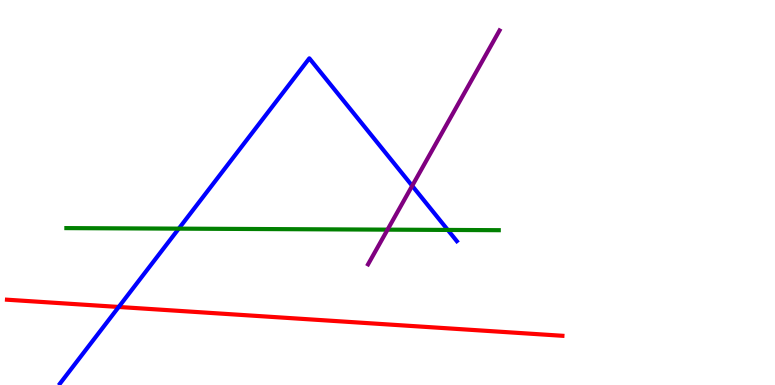[{'lines': ['blue', 'red'], 'intersections': [{'x': 1.53, 'y': 2.03}]}, {'lines': ['green', 'red'], 'intersections': []}, {'lines': ['purple', 'red'], 'intersections': []}, {'lines': ['blue', 'green'], 'intersections': [{'x': 2.31, 'y': 4.06}, {'x': 5.78, 'y': 4.03}]}, {'lines': ['blue', 'purple'], 'intersections': [{'x': 5.32, 'y': 5.17}]}, {'lines': ['green', 'purple'], 'intersections': [{'x': 5.0, 'y': 4.04}]}]